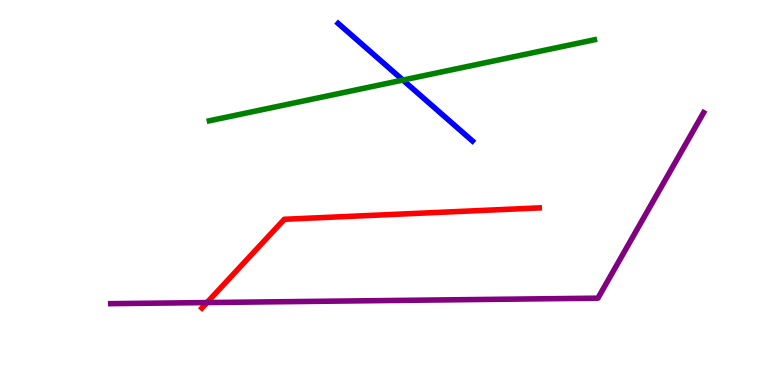[{'lines': ['blue', 'red'], 'intersections': []}, {'lines': ['green', 'red'], 'intersections': []}, {'lines': ['purple', 'red'], 'intersections': [{'x': 2.67, 'y': 2.14}]}, {'lines': ['blue', 'green'], 'intersections': [{'x': 5.2, 'y': 7.92}]}, {'lines': ['blue', 'purple'], 'intersections': []}, {'lines': ['green', 'purple'], 'intersections': []}]